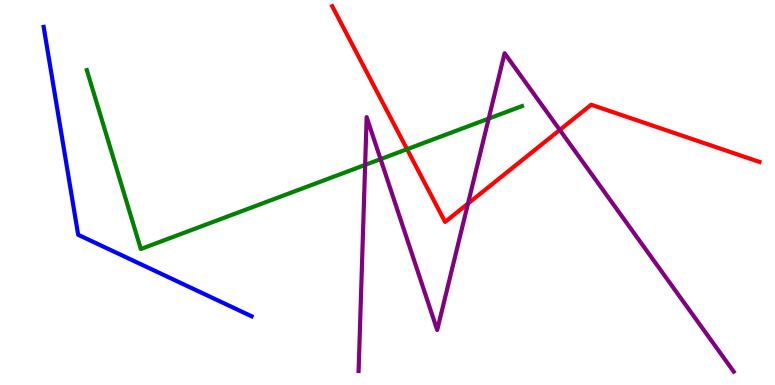[{'lines': ['blue', 'red'], 'intersections': []}, {'lines': ['green', 'red'], 'intersections': [{'x': 5.25, 'y': 6.12}]}, {'lines': ['purple', 'red'], 'intersections': [{'x': 6.04, 'y': 4.71}, {'x': 7.22, 'y': 6.62}]}, {'lines': ['blue', 'green'], 'intersections': []}, {'lines': ['blue', 'purple'], 'intersections': []}, {'lines': ['green', 'purple'], 'intersections': [{'x': 4.71, 'y': 5.72}, {'x': 4.91, 'y': 5.87}, {'x': 6.31, 'y': 6.92}]}]